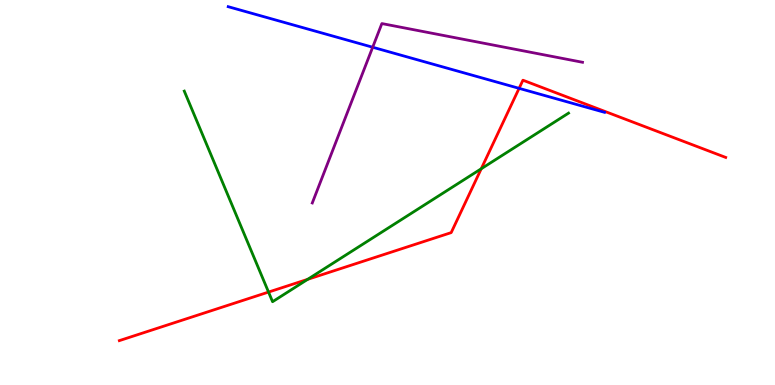[{'lines': ['blue', 'red'], 'intersections': [{'x': 6.7, 'y': 7.71}]}, {'lines': ['green', 'red'], 'intersections': [{'x': 3.46, 'y': 2.41}, {'x': 3.97, 'y': 2.74}, {'x': 6.21, 'y': 5.62}]}, {'lines': ['purple', 'red'], 'intersections': []}, {'lines': ['blue', 'green'], 'intersections': []}, {'lines': ['blue', 'purple'], 'intersections': [{'x': 4.81, 'y': 8.77}]}, {'lines': ['green', 'purple'], 'intersections': []}]